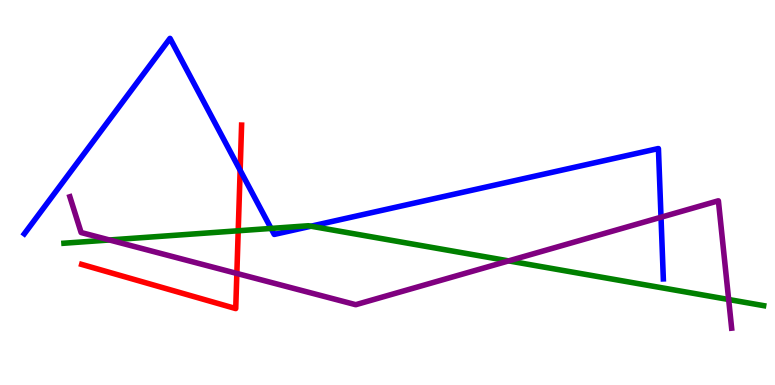[{'lines': ['blue', 'red'], 'intersections': [{'x': 3.1, 'y': 5.58}]}, {'lines': ['green', 'red'], 'intersections': [{'x': 3.07, 'y': 4.01}]}, {'lines': ['purple', 'red'], 'intersections': [{'x': 3.06, 'y': 2.9}]}, {'lines': ['blue', 'green'], 'intersections': [{'x': 3.5, 'y': 4.07}, {'x': 4.01, 'y': 4.12}]}, {'lines': ['blue', 'purple'], 'intersections': [{'x': 8.53, 'y': 4.36}]}, {'lines': ['green', 'purple'], 'intersections': [{'x': 1.41, 'y': 3.77}, {'x': 6.56, 'y': 3.22}, {'x': 9.4, 'y': 2.22}]}]